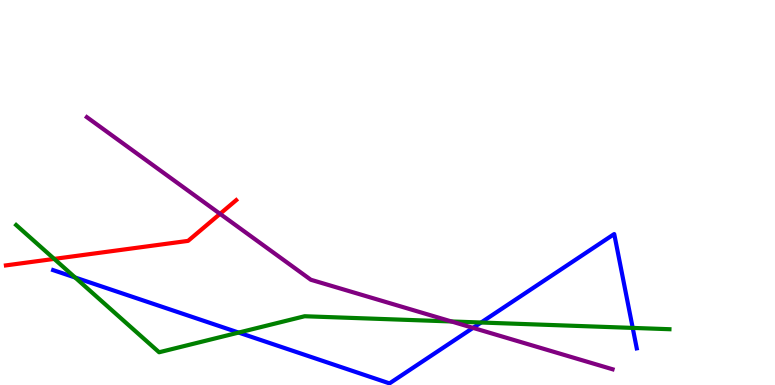[{'lines': ['blue', 'red'], 'intersections': []}, {'lines': ['green', 'red'], 'intersections': [{'x': 0.699, 'y': 3.28}]}, {'lines': ['purple', 'red'], 'intersections': [{'x': 2.84, 'y': 4.45}]}, {'lines': ['blue', 'green'], 'intersections': [{'x': 0.969, 'y': 2.79}, {'x': 3.08, 'y': 1.36}, {'x': 6.21, 'y': 1.62}, {'x': 8.16, 'y': 1.48}]}, {'lines': ['blue', 'purple'], 'intersections': [{'x': 6.1, 'y': 1.48}]}, {'lines': ['green', 'purple'], 'intersections': [{'x': 5.82, 'y': 1.65}]}]